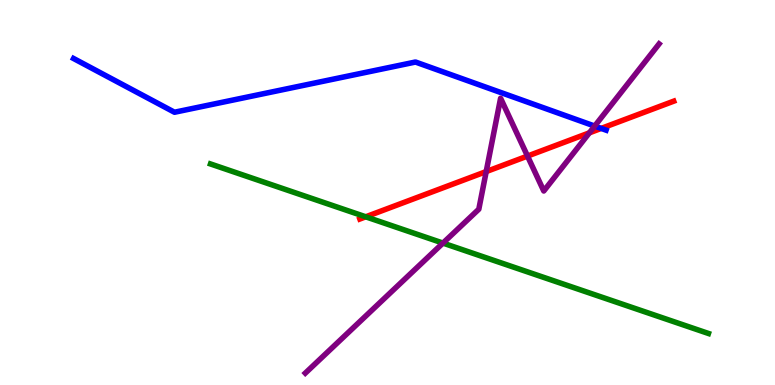[{'lines': ['blue', 'red'], 'intersections': [{'x': 7.76, 'y': 6.66}]}, {'lines': ['green', 'red'], 'intersections': [{'x': 4.72, 'y': 4.37}]}, {'lines': ['purple', 'red'], 'intersections': [{'x': 6.27, 'y': 5.54}, {'x': 6.81, 'y': 5.95}, {'x': 7.6, 'y': 6.55}]}, {'lines': ['blue', 'green'], 'intersections': []}, {'lines': ['blue', 'purple'], 'intersections': [{'x': 7.67, 'y': 6.73}]}, {'lines': ['green', 'purple'], 'intersections': [{'x': 5.72, 'y': 3.69}]}]